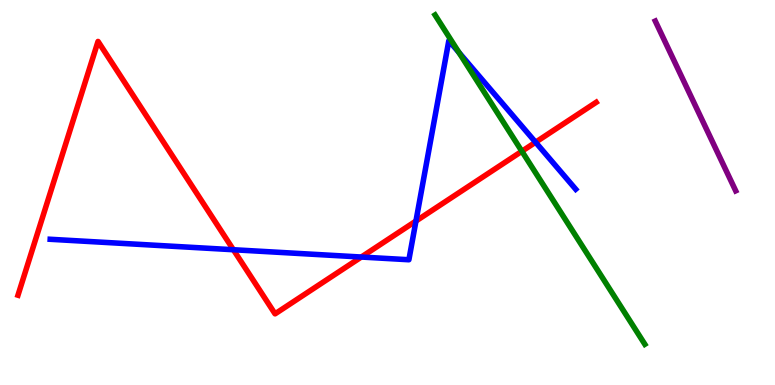[{'lines': ['blue', 'red'], 'intersections': [{'x': 3.01, 'y': 3.51}, {'x': 4.66, 'y': 3.32}, {'x': 5.37, 'y': 4.26}, {'x': 6.91, 'y': 6.31}]}, {'lines': ['green', 'red'], 'intersections': [{'x': 6.73, 'y': 6.07}]}, {'lines': ['purple', 'red'], 'intersections': []}, {'lines': ['blue', 'green'], 'intersections': [{'x': 5.92, 'y': 8.64}]}, {'lines': ['blue', 'purple'], 'intersections': []}, {'lines': ['green', 'purple'], 'intersections': []}]